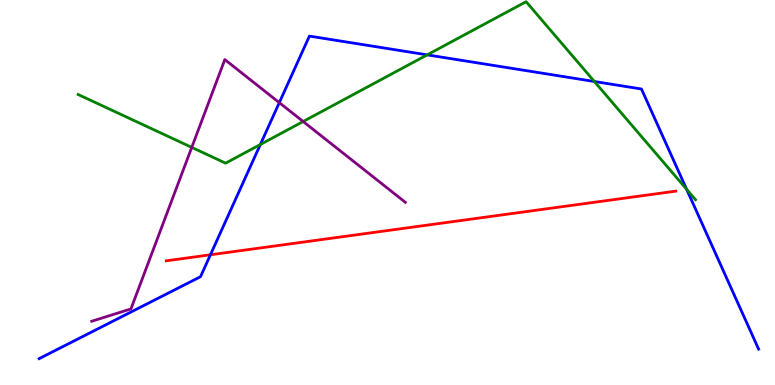[{'lines': ['blue', 'red'], 'intersections': [{'x': 2.72, 'y': 3.38}]}, {'lines': ['green', 'red'], 'intersections': []}, {'lines': ['purple', 'red'], 'intersections': []}, {'lines': ['blue', 'green'], 'intersections': [{'x': 3.36, 'y': 6.25}, {'x': 5.51, 'y': 8.58}, {'x': 7.67, 'y': 7.88}, {'x': 8.86, 'y': 5.08}]}, {'lines': ['blue', 'purple'], 'intersections': [{'x': 3.6, 'y': 7.33}]}, {'lines': ['green', 'purple'], 'intersections': [{'x': 2.47, 'y': 6.17}, {'x': 3.91, 'y': 6.84}]}]